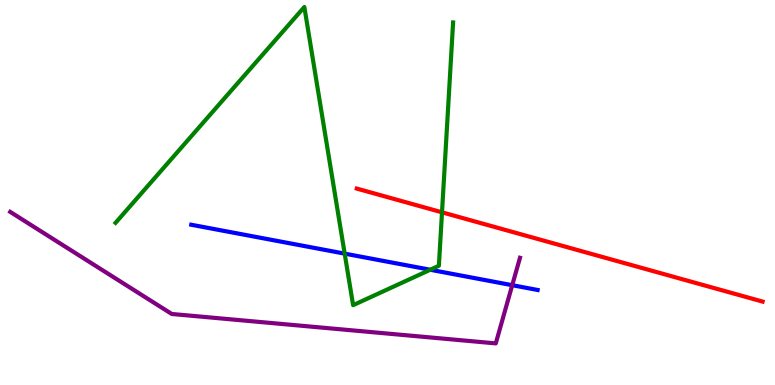[{'lines': ['blue', 'red'], 'intersections': []}, {'lines': ['green', 'red'], 'intersections': [{'x': 5.7, 'y': 4.49}]}, {'lines': ['purple', 'red'], 'intersections': []}, {'lines': ['blue', 'green'], 'intersections': [{'x': 4.45, 'y': 3.41}, {'x': 5.55, 'y': 2.99}]}, {'lines': ['blue', 'purple'], 'intersections': [{'x': 6.61, 'y': 2.59}]}, {'lines': ['green', 'purple'], 'intersections': []}]